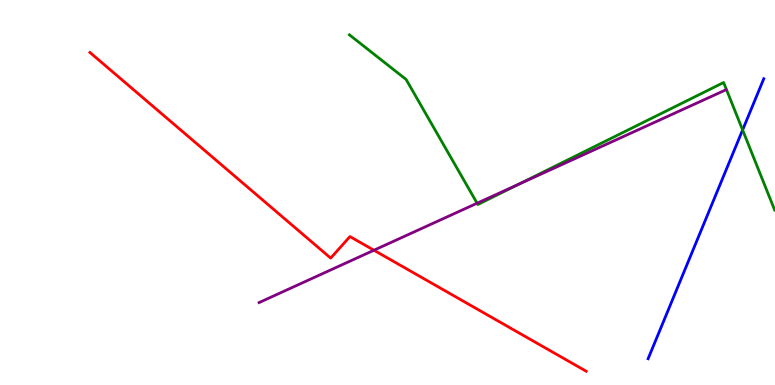[{'lines': ['blue', 'red'], 'intersections': []}, {'lines': ['green', 'red'], 'intersections': []}, {'lines': ['purple', 'red'], 'intersections': [{'x': 4.83, 'y': 3.5}]}, {'lines': ['blue', 'green'], 'intersections': [{'x': 9.58, 'y': 6.62}]}, {'lines': ['blue', 'purple'], 'intersections': []}, {'lines': ['green', 'purple'], 'intersections': [{'x': 6.16, 'y': 4.72}, {'x': 6.69, 'y': 5.21}]}]